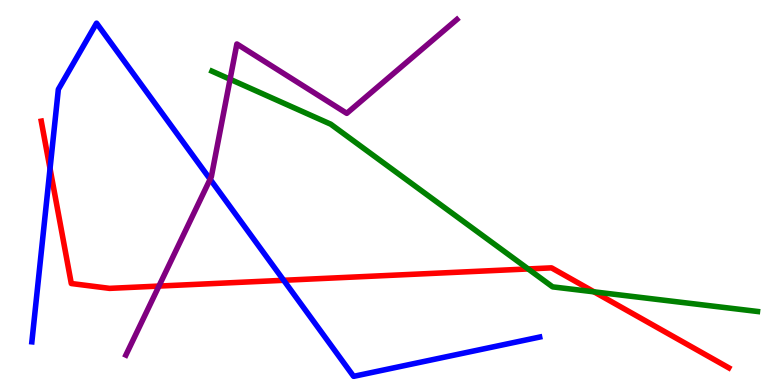[{'lines': ['blue', 'red'], 'intersections': [{'x': 0.646, 'y': 5.62}, {'x': 3.66, 'y': 2.72}]}, {'lines': ['green', 'red'], 'intersections': [{'x': 6.82, 'y': 3.01}, {'x': 7.67, 'y': 2.42}]}, {'lines': ['purple', 'red'], 'intersections': [{'x': 2.05, 'y': 2.57}]}, {'lines': ['blue', 'green'], 'intersections': []}, {'lines': ['blue', 'purple'], 'intersections': [{'x': 2.71, 'y': 5.34}]}, {'lines': ['green', 'purple'], 'intersections': [{'x': 2.97, 'y': 7.94}]}]